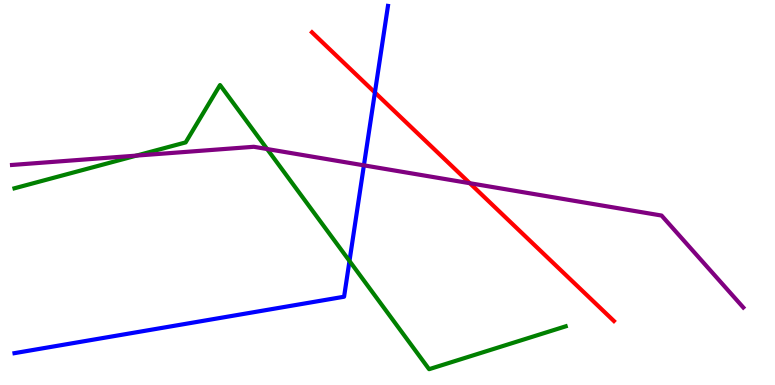[{'lines': ['blue', 'red'], 'intersections': [{'x': 4.84, 'y': 7.6}]}, {'lines': ['green', 'red'], 'intersections': []}, {'lines': ['purple', 'red'], 'intersections': [{'x': 6.06, 'y': 5.24}]}, {'lines': ['blue', 'green'], 'intersections': [{'x': 4.51, 'y': 3.22}]}, {'lines': ['blue', 'purple'], 'intersections': [{'x': 4.7, 'y': 5.71}]}, {'lines': ['green', 'purple'], 'intersections': [{'x': 1.76, 'y': 5.96}, {'x': 3.45, 'y': 6.13}]}]